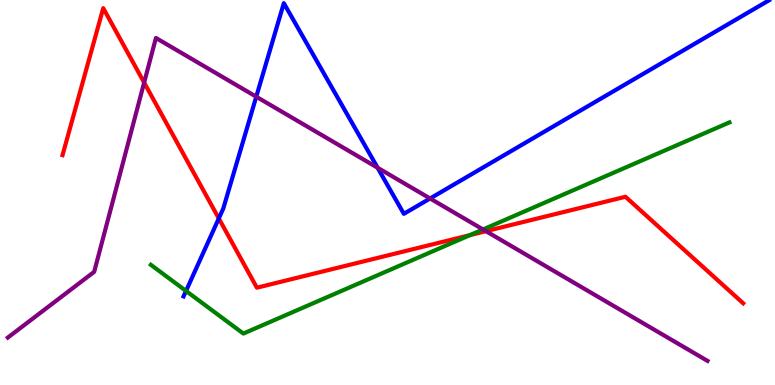[{'lines': ['blue', 'red'], 'intersections': [{'x': 2.82, 'y': 4.33}]}, {'lines': ['green', 'red'], 'intersections': [{'x': 6.06, 'y': 3.89}]}, {'lines': ['purple', 'red'], 'intersections': [{'x': 1.86, 'y': 7.86}, {'x': 6.27, 'y': 4.0}]}, {'lines': ['blue', 'green'], 'intersections': [{'x': 2.4, 'y': 2.44}]}, {'lines': ['blue', 'purple'], 'intersections': [{'x': 3.31, 'y': 7.49}, {'x': 4.87, 'y': 5.64}, {'x': 5.55, 'y': 4.84}]}, {'lines': ['green', 'purple'], 'intersections': [{'x': 6.23, 'y': 4.04}]}]